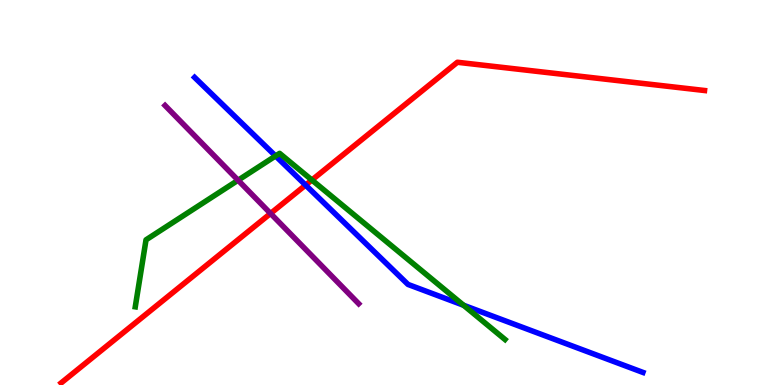[{'lines': ['blue', 'red'], 'intersections': [{'x': 3.94, 'y': 5.19}]}, {'lines': ['green', 'red'], 'intersections': [{'x': 4.02, 'y': 5.32}]}, {'lines': ['purple', 'red'], 'intersections': [{'x': 3.49, 'y': 4.46}]}, {'lines': ['blue', 'green'], 'intersections': [{'x': 3.56, 'y': 5.95}, {'x': 5.98, 'y': 2.07}]}, {'lines': ['blue', 'purple'], 'intersections': []}, {'lines': ['green', 'purple'], 'intersections': [{'x': 3.07, 'y': 5.32}]}]